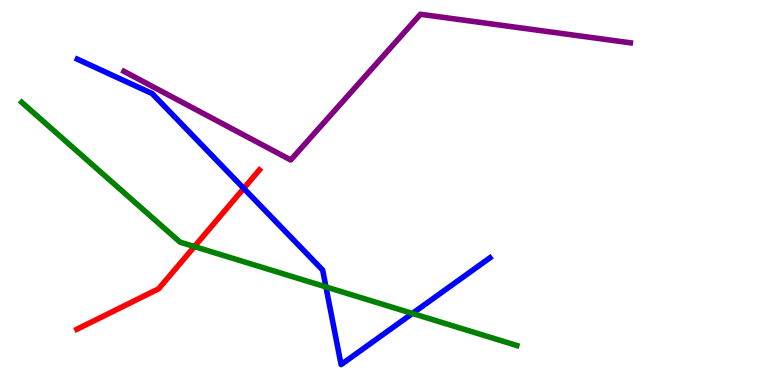[{'lines': ['blue', 'red'], 'intersections': [{'x': 3.15, 'y': 5.11}]}, {'lines': ['green', 'red'], 'intersections': [{'x': 2.51, 'y': 3.6}]}, {'lines': ['purple', 'red'], 'intersections': []}, {'lines': ['blue', 'green'], 'intersections': [{'x': 4.21, 'y': 2.55}, {'x': 5.32, 'y': 1.86}]}, {'lines': ['blue', 'purple'], 'intersections': []}, {'lines': ['green', 'purple'], 'intersections': []}]